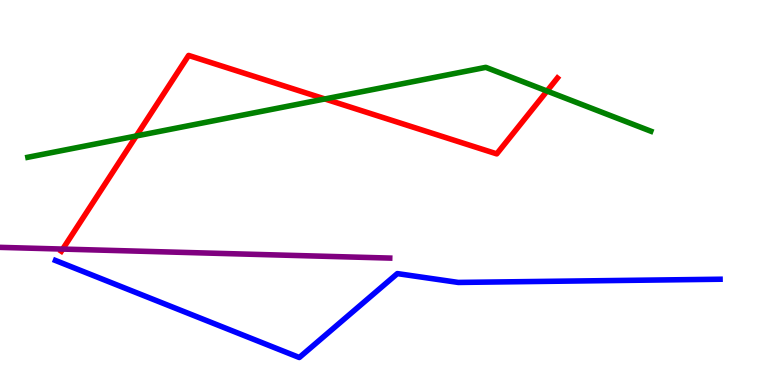[{'lines': ['blue', 'red'], 'intersections': []}, {'lines': ['green', 'red'], 'intersections': [{'x': 1.76, 'y': 6.47}, {'x': 4.19, 'y': 7.43}, {'x': 7.06, 'y': 7.64}]}, {'lines': ['purple', 'red'], 'intersections': [{'x': 0.809, 'y': 3.53}]}, {'lines': ['blue', 'green'], 'intersections': []}, {'lines': ['blue', 'purple'], 'intersections': []}, {'lines': ['green', 'purple'], 'intersections': []}]